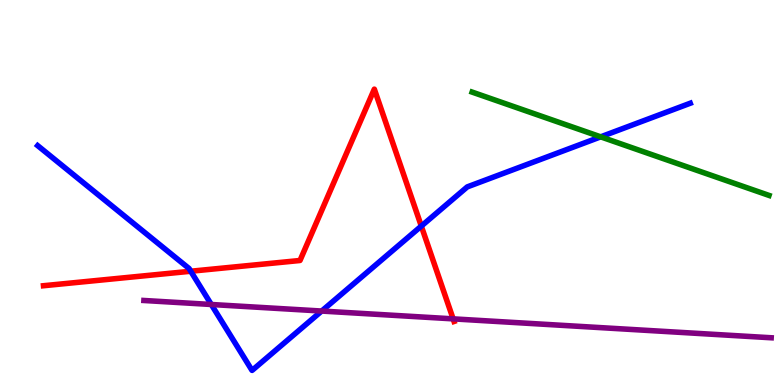[{'lines': ['blue', 'red'], 'intersections': [{'x': 2.46, 'y': 2.95}, {'x': 5.44, 'y': 4.13}]}, {'lines': ['green', 'red'], 'intersections': []}, {'lines': ['purple', 'red'], 'intersections': [{'x': 5.85, 'y': 1.72}]}, {'lines': ['blue', 'green'], 'intersections': [{'x': 7.75, 'y': 6.45}]}, {'lines': ['blue', 'purple'], 'intersections': [{'x': 2.73, 'y': 2.09}, {'x': 4.15, 'y': 1.92}]}, {'lines': ['green', 'purple'], 'intersections': []}]